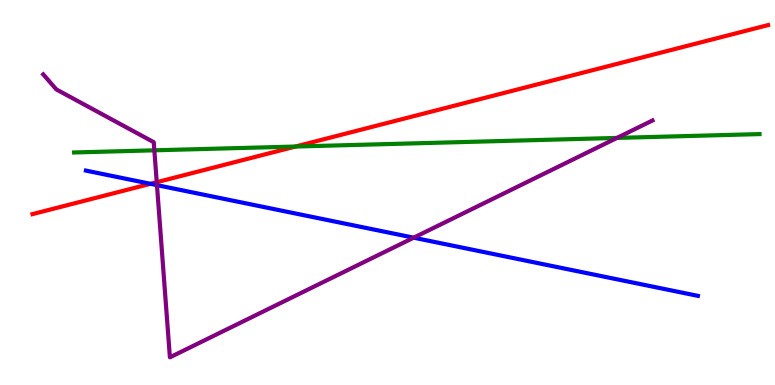[{'lines': ['blue', 'red'], 'intersections': [{'x': 1.94, 'y': 5.23}]}, {'lines': ['green', 'red'], 'intersections': [{'x': 3.81, 'y': 6.19}]}, {'lines': ['purple', 'red'], 'intersections': [{'x': 2.02, 'y': 5.27}]}, {'lines': ['blue', 'green'], 'intersections': []}, {'lines': ['blue', 'purple'], 'intersections': [{'x': 2.03, 'y': 5.19}, {'x': 5.34, 'y': 3.83}]}, {'lines': ['green', 'purple'], 'intersections': [{'x': 1.99, 'y': 6.1}, {'x': 7.96, 'y': 6.42}]}]